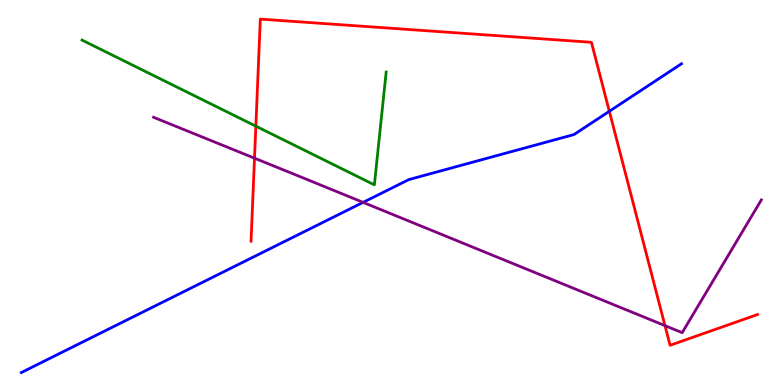[{'lines': ['blue', 'red'], 'intersections': [{'x': 7.86, 'y': 7.11}]}, {'lines': ['green', 'red'], 'intersections': [{'x': 3.3, 'y': 6.72}]}, {'lines': ['purple', 'red'], 'intersections': [{'x': 3.28, 'y': 5.89}, {'x': 8.58, 'y': 1.54}]}, {'lines': ['blue', 'green'], 'intersections': []}, {'lines': ['blue', 'purple'], 'intersections': [{'x': 4.69, 'y': 4.74}]}, {'lines': ['green', 'purple'], 'intersections': []}]